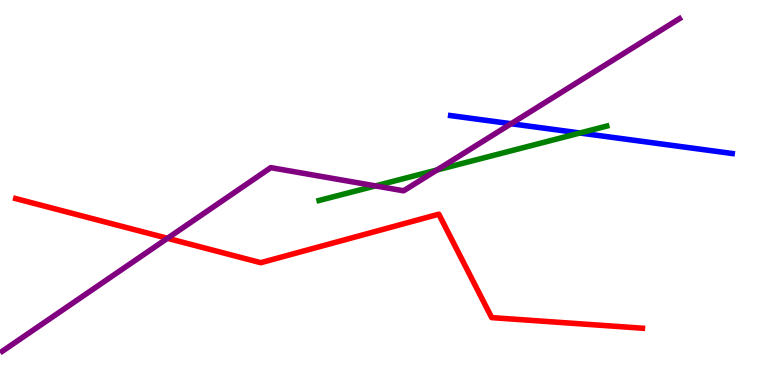[{'lines': ['blue', 'red'], 'intersections': []}, {'lines': ['green', 'red'], 'intersections': []}, {'lines': ['purple', 'red'], 'intersections': [{'x': 2.16, 'y': 3.81}]}, {'lines': ['blue', 'green'], 'intersections': [{'x': 7.48, 'y': 6.55}]}, {'lines': ['blue', 'purple'], 'intersections': [{'x': 6.59, 'y': 6.79}]}, {'lines': ['green', 'purple'], 'intersections': [{'x': 4.84, 'y': 5.17}, {'x': 5.64, 'y': 5.58}]}]